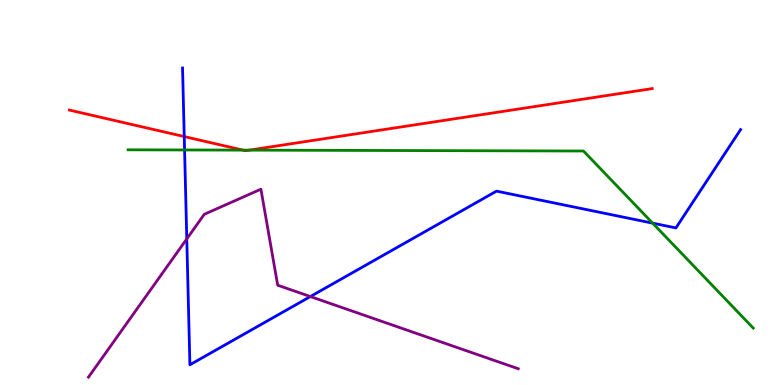[{'lines': ['blue', 'red'], 'intersections': [{'x': 2.38, 'y': 6.45}]}, {'lines': ['green', 'red'], 'intersections': [{'x': 3.13, 'y': 6.1}, {'x': 3.22, 'y': 6.1}]}, {'lines': ['purple', 'red'], 'intersections': []}, {'lines': ['blue', 'green'], 'intersections': [{'x': 2.38, 'y': 6.1}, {'x': 8.42, 'y': 4.2}]}, {'lines': ['blue', 'purple'], 'intersections': [{'x': 2.41, 'y': 3.79}, {'x': 4.0, 'y': 2.3}]}, {'lines': ['green', 'purple'], 'intersections': []}]